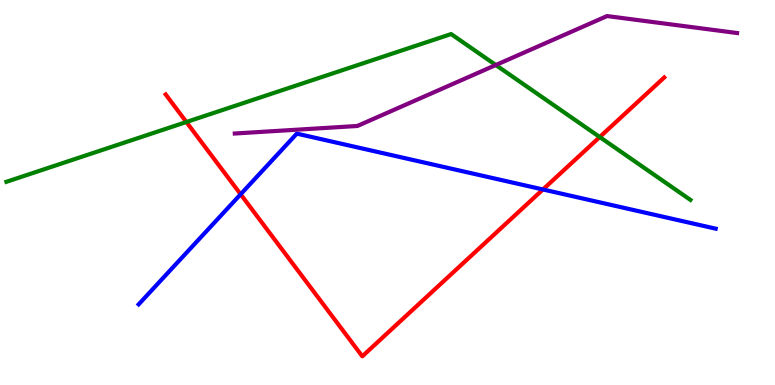[{'lines': ['blue', 'red'], 'intersections': [{'x': 3.1, 'y': 4.95}, {'x': 7.01, 'y': 5.08}]}, {'lines': ['green', 'red'], 'intersections': [{'x': 2.4, 'y': 6.83}, {'x': 7.74, 'y': 6.44}]}, {'lines': ['purple', 'red'], 'intersections': []}, {'lines': ['blue', 'green'], 'intersections': []}, {'lines': ['blue', 'purple'], 'intersections': []}, {'lines': ['green', 'purple'], 'intersections': [{'x': 6.4, 'y': 8.31}]}]